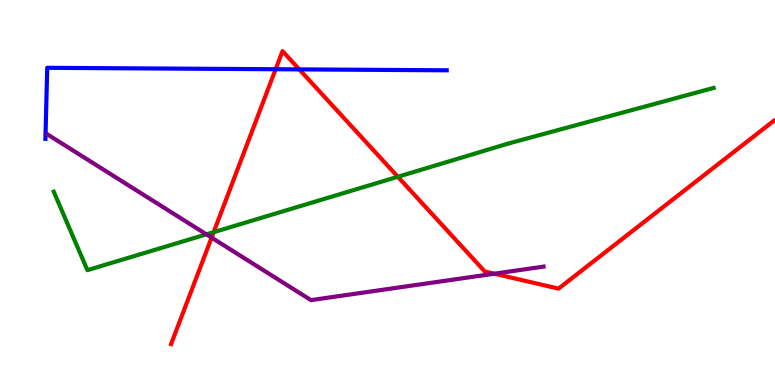[{'lines': ['blue', 'red'], 'intersections': [{'x': 3.56, 'y': 8.2}, {'x': 3.86, 'y': 8.2}]}, {'lines': ['green', 'red'], 'intersections': [{'x': 2.76, 'y': 3.97}, {'x': 5.13, 'y': 5.41}]}, {'lines': ['purple', 'red'], 'intersections': [{'x': 2.73, 'y': 3.83}, {'x': 6.38, 'y': 2.89}]}, {'lines': ['blue', 'green'], 'intersections': []}, {'lines': ['blue', 'purple'], 'intersections': []}, {'lines': ['green', 'purple'], 'intersections': [{'x': 2.66, 'y': 3.91}]}]